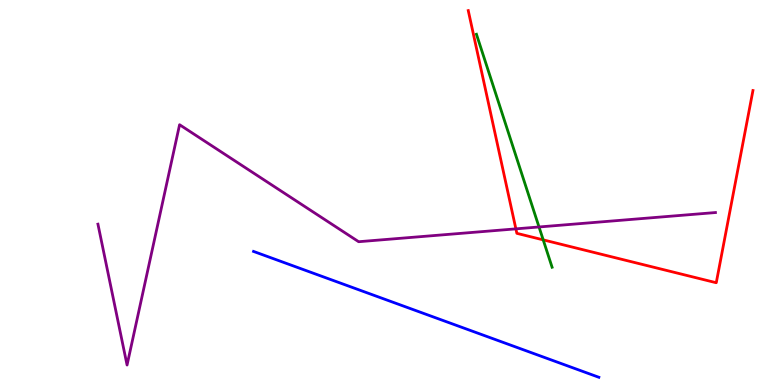[{'lines': ['blue', 'red'], 'intersections': []}, {'lines': ['green', 'red'], 'intersections': [{'x': 7.01, 'y': 3.77}]}, {'lines': ['purple', 'red'], 'intersections': [{'x': 6.66, 'y': 4.06}]}, {'lines': ['blue', 'green'], 'intersections': []}, {'lines': ['blue', 'purple'], 'intersections': []}, {'lines': ['green', 'purple'], 'intersections': [{'x': 6.96, 'y': 4.1}]}]